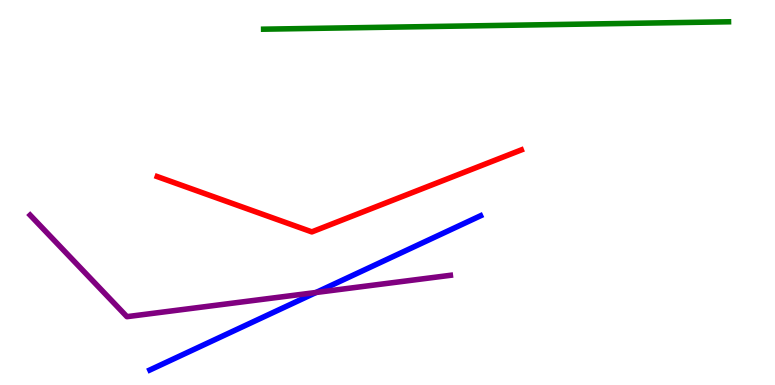[{'lines': ['blue', 'red'], 'intersections': []}, {'lines': ['green', 'red'], 'intersections': []}, {'lines': ['purple', 'red'], 'intersections': []}, {'lines': ['blue', 'green'], 'intersections': []}, {'lines': ['blue', 'purple'], 'intersections': [{'x': 4.08, 'y': 2.4}]}, {'lines': ['green', 'purple'], 'intersections': []}]